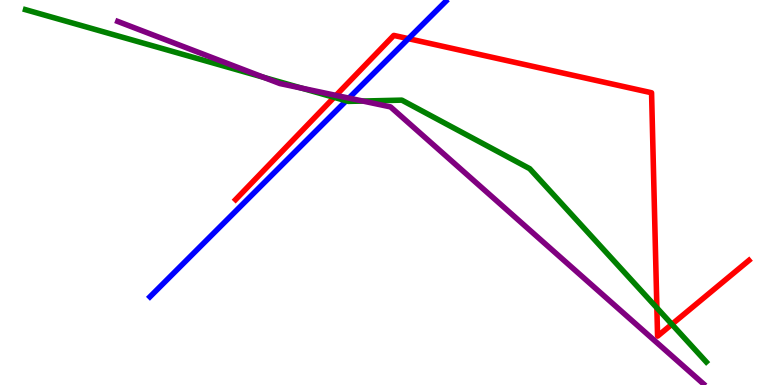[{'lines': ['blue', 'red'], 'intersections': [{'x': 5.27, 'y': 9.0}]}, {'lines': ['green', 'red'], 'intersections': [{'x': 4.31, 'y': 7.47}, {'x': 8.48, 'y': 2.0}, {'x': 8.67, 'y': 1.58}]}, {'lines': ['purple', 'red'], 'intersections': [{'x': 4.34, 'y': 7.52}]}, {'lines': ['blue', 'green'], 'intersections': [{'x': 4.47, 'y': 7.38}]}, {'lines': ['blue', 'purple'], 'intersections': [{'x': 4.5, 'y': 7.45}]}, {'lines': ['green', 'purple'], 'intersections': [{'x': 3.4, 'y': 7.99}, {'x': 3.89, 'y': 7.71}, {'x': 4.68, 'y': 7.38}]}]